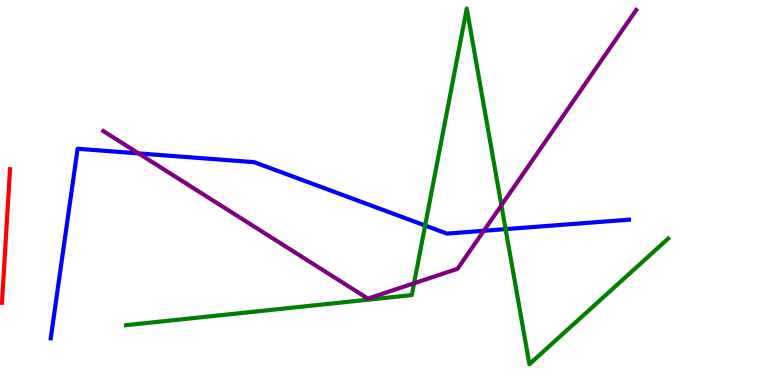[{'lines': ['blue', 'red'], 'intersections': []}, {'lines': ['green', 'red'], 'intersections': []}, {'lines': ['purple', 'red'], 'intersections': []}, {'lines': ['blue', 'green'], 'intersections': [{'x': 5.49, 'y': 4.14}, {'x': 6.52, 'y': 4.05}]}, {'lines': ['blue', 'purple'], 'intersections': [{'x': 1.79, 'y': 6.02}, {'x': 6.24, 'y': 4.01}]}, {'lines': ['green', 'purple'], 'intersections': [{'x': 5.34, 'y': 2.64}, {'x': 6.47, 'y': 4.67}]}]